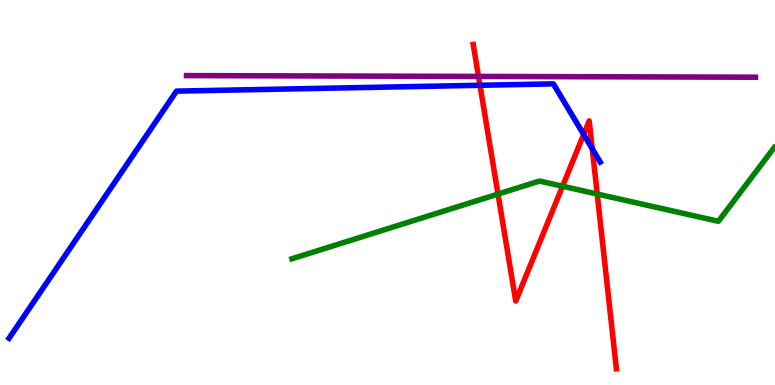[{'lines': ['blue', 'red'], 'intersections': [{'x': 6.19, 'y': 7.78}, {'x': 7.53, 'y': 6.51}, {'x': 7.64, 'y': 6.14}]}, {'lines': ['green', 'red'], 'intersections': [{'x': 6.43, 'y': 4.96}, {'x': 7.26, 'y': 5.16}, {'x': 7.71, 'y': 4.96}]}, {'lines': ['purple', 'red'], 'intersections': [{'x': 6.17, 'y': 8.02}]}, {'lines': ['blue', 'green'], 'intersections': []}, {'lines': ['blue', 'purple'], 'intersections': []}, {'lines': ['green', 'purple'], 'intersections': []}]